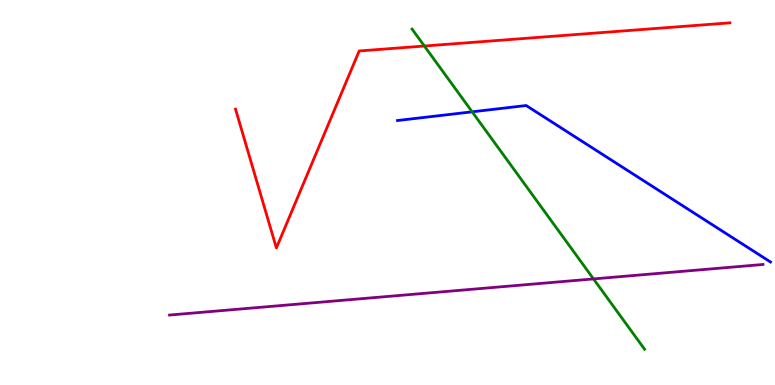[{'lines': ['blue', 'red'], 'intersections': []}, {'lines': ['green', 'red'], 'intersections': [{'x': 5.48, 'y': 8.8}]}, {'lines': ['purple', 'red'], 'intersections': []}, {'lines': ['blue', 'green'], 'intersections': [{'x': 6.09, 'y': 7.1}]}, {'lines': ['blue', 'purple'], 'intersections': []}, {'lines': ['green', 'purple'], 'intersections': [{'x': 7.66, 'y': 2.76}]}]